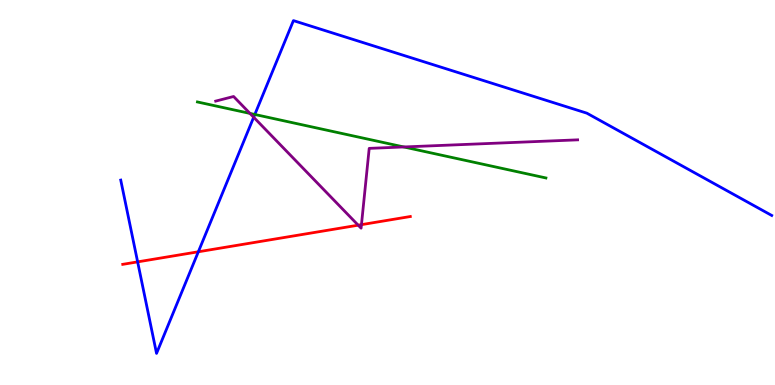[{'lines': ['blue', 'red'], 'intersections': [{'x': 1.78, 'y': 3.2}, {'x': 2.56, 'y': 3.46}]}, {'lines': ['green', 'red'], 'intersections': []}, {'lines': ['purple', 'red'], 'intersections': [{'x': 4.62, 'y': 4.15}, {'x': 4.66, 'y': 4.17}]}, {'lines': ['blue', 'green'], 'intersections': [{'x': 3.29, 'y': 7.03}]}, {'lines': ['blue', 'purple'], 'intersections': [{'x': 3.27, 'y': 6.95}]}, {'lines': ['green', 'purple'], 'intersections': [{'x': 3.23, 'y': 7.05}, {'x': 5.21, 'y': 6.18}]}]